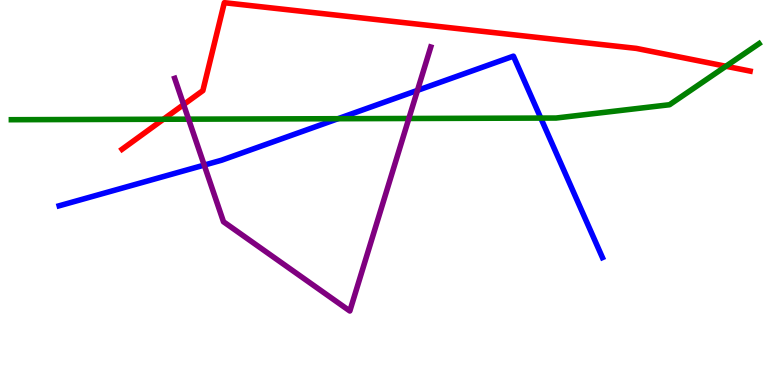[{'lines': ['blue', 'red'], 'intersections': []}, {'lines': ['green', 'red'], 'intersections': [{'x': 2.11, 'y': 6.9}, {'x': 9.37, 'y': 8.28}]}, {'lines': ['purple', 'red'], 'intersections': [{'x': 2.37, 'y': 7.28}]}, {'lines': ['blue', 'green'], 'intersections': [{'x': 4.36, 'y': 6.92}, {'x': 6.98, 'y': 6.93}]}, {'lines': ['blue', 'purple'], 'intersections': [{'x': 2.64, 'y': 5.71}, {'x': 5.39, 'y': 7.65}]}, {'lines': ['green', 'purple'], 'intersections': [{'x': 2.43, 'y': 6.9}, {'x': 5.28, 'y': 6.92}]}]